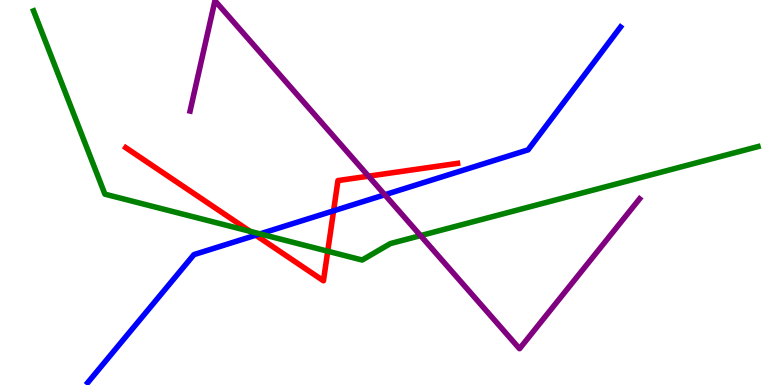[{'lines': ['blue', 'red'], 'intersections': [{'x': 3.3, 'y': 3.89}, {'x': 4.3, 'y': 4.52}]}, {'lines': ['green', 'red'], 'intersections': [{'x': 3.23, 'y': 3.99}, {'x': 4.23, 'y': 3.47}]}, {'lines': ['purple', 'red'], 'intersections': [{'x': 4.76, 'y': 5.42}]}, {'lines': ['blue', 'green'], 'intersections': [{'x': 3.36, 'y': 3.93}]}, {'lines': ['blue', 'purple'], 'intersections': [{'x': 4.97, 'y': 4.94}]}, {'lines': ['green', 'purple'], 'intersections': [{'x': 5.43, 'y': 3.88}]}]